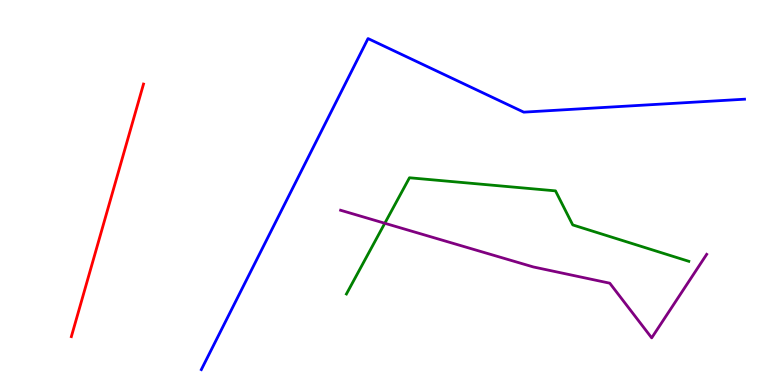[{'lines': ['blue', 'red'], 'intersections': []}, {'lines': ['green', 'red'], 'intersections': []}, {'lines': ['purple', 'red'], 'intersections': []}, {'lines': ['blue', 'green'], 'intersections': []}, {'lines': ['blue', 'purple'], 'intersections': []}, {'lines': ['green', 'purple'], 'intersections': [{'x': 4.97, 'y': 4.2}]}]